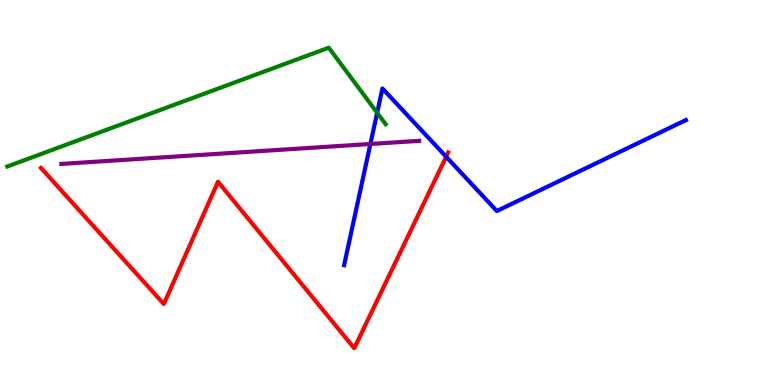[{'lines': ['blue', 'red'], 'intersections': [{'x': 5.76, 'y': 5.93}]}, {'lines': ['green', 'red'], 'intersections': []}, {'lines': ['purple', 'red'], 'intersections': []}, {'lines': ['blue', 'green'], 'intersections': [{'x': 4.87, 'y': 7.07}]}, {'lines': ['blue', 'purple'], 'intersections': [{'x': 4.78, 'y': 6.26}]}, {'lines': ['green', 'purple'], 'intersections': []}]